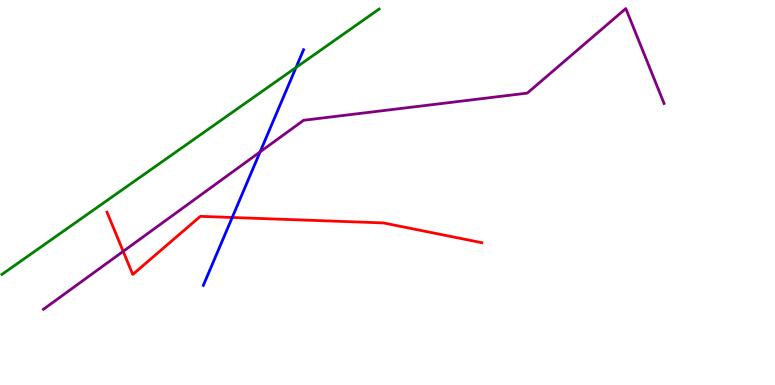[{'lines': ['blue', 'red'], 'intersections': [{'x': 3.0, 'y': 4.35}]}, {'lines': ['green', 'red'], 'intersections': []}, {'lines': ['purple', 'red'], 'intersections': [{'x': 1.59, 'y': 3.47}]}, {'lines': ['blue', 'green'], 'intersections': [{'x': 3.82, 'y': 8.25}]}, {'lines': ['blue', 'purple'], 'intersections': [{'x': 3.36, 'y': 6.06}]}, {'lines': ['green', 'purple'], 'intersections': []}]